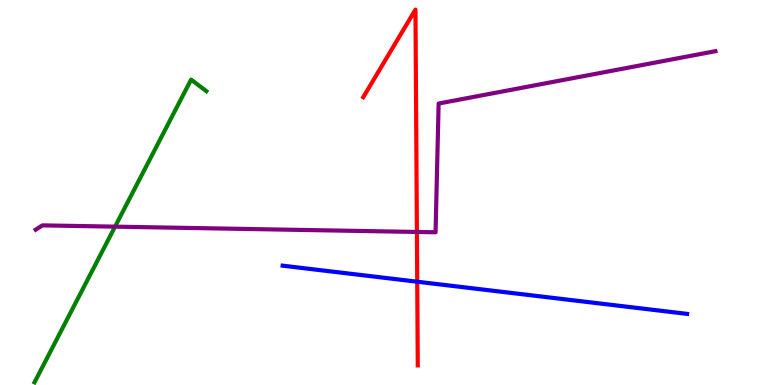[{'lines': ['blue', 'red'], 'intersections': [{'x': 5.38, 'y': 2.68}]}, {'lines': ['green', 'red'], 'intersections': []}, {'lines': ['purple', 'red'], 'intersections': [{'x': 5.38, 'y': 3.98}]}, {'lines': ['blue', 'green'], 'intersections': []}, {'lines': ['blue', 'purple'], 'intersections': []}, {'lines': ['green', 'purple'], 'intersections': [{'x': 1.48, 'y': 4.11}]}]